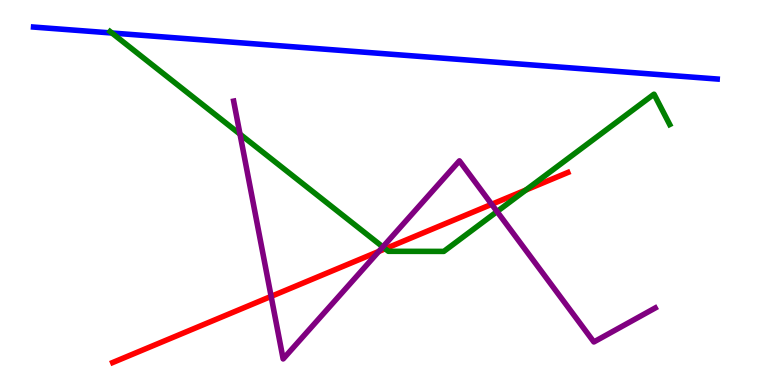[{'lines': ['blue', 'red'], 'intersections': []}, {'lines': ['green', 'red'], 'intersections': [{'x': 4.97, 'y': 3.54}, {'x': 6.79, 'y': 5.06}]}, {'lines': ['purple', 'red'], 'intersections': [{'x': 3.5, 'y': 2.3}, {'x': 4.89, 'y': 3.47}, {'x': 6.34, 'y': 4.69}]}, {'lines': ['blue', 'green'], 'intersections': [{'x': 1.44, 'y': 9.14}]}, {'lines': ['blue', 'purple'], 'intersections': []}, {'lines': ['green', 'purple'], 'intersections': [{'x': 3.1, 'y': 6.52}, {'x': 4.94, 'y': 3.59}, {'x': 6.41, 'y': 4.5}]}]